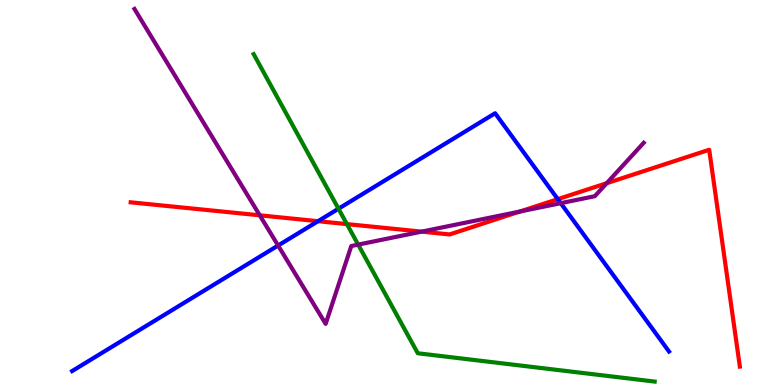[{'lines': ['blue', 'red'], 'intersections': [{'x': 4.1, 'y': 4.25}, {'x': 7.2, 'y': 4.83}]}, {'lines': ['green', 'red'], 'intersections': [{'x': 4.48, 'y': 4.18}]}, {'lines': ['purple', 'red'], 'intersections': [{'x': 3.35, 'y': 4.41}, {'x': 5.44, 'y': 3.98}, {'x': 6.71, 'y': 4.51}, {'x': 7.83, 'y': 5.24}]}, {'lines': ['blue', 'green'], 'intersections': [{'x': 4.37, 'y': 4.58}]}, {'lines': ['blue', 'purple'], 'intersections': [{'x': 3.59, 'y': 3.62}, {'x': 7.24, 'y': 4.72}]}, {'lines': ['green', 'purple'], 'intersections': [{'x': 4.62, 'y': 3.65}]}]